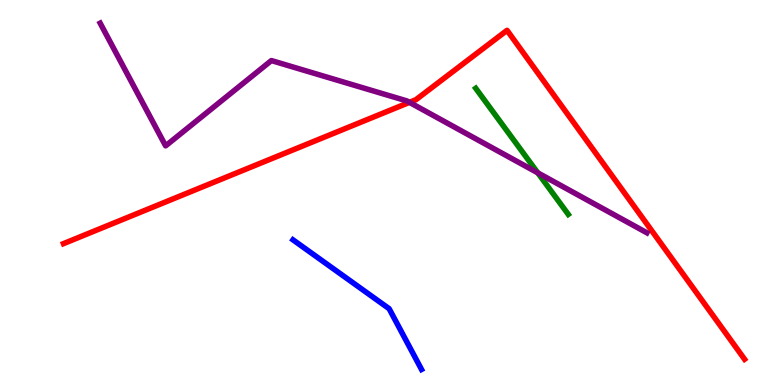[{'lines': ['blue', 'red'], 'intersections': []}, {'lines': ['green', 'red'], 'intersections': []}, {'lines': ['purple', 'red'], 'intersections': [{'x': 5.28, 'y': 7.34}]}, {'lines': ['blue', 'green'], 'intersections': []}, {'lines': ['blue', 'purple'], 'intersections': []}, {'lines': ['green', 'purple'], 'intersections': [{'x': 6.94, 'y': 5.51}]}]